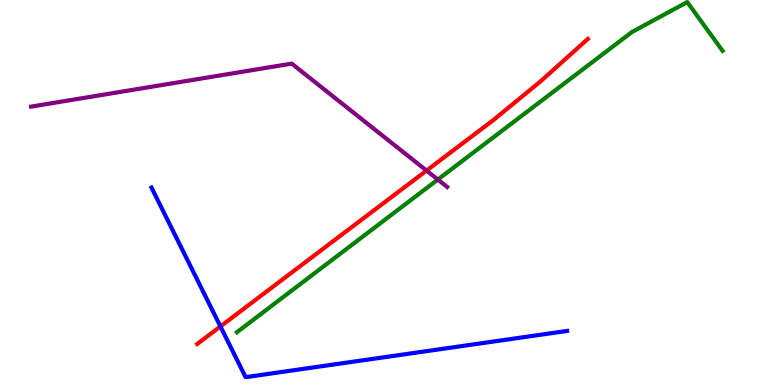[{'lines': ['blue', 'red'], 'intersections': [{'x': 2.84, 'y': 1.52}]}, {'lines': ['green', 'red'], 'intersections': []}, {'lines': ['purple', 'red'], 'intersections': [{'x': 5.5, 'y': 5.57}]}, {'lines': ['blue', 'green'], 'intersections': []}, {'lines': ['blue', 'purple'], 'intersections': []}, {'lines': ['green', 'purple'], 'intersections': [{'x': 5.65, 'y': 5.34}]}]